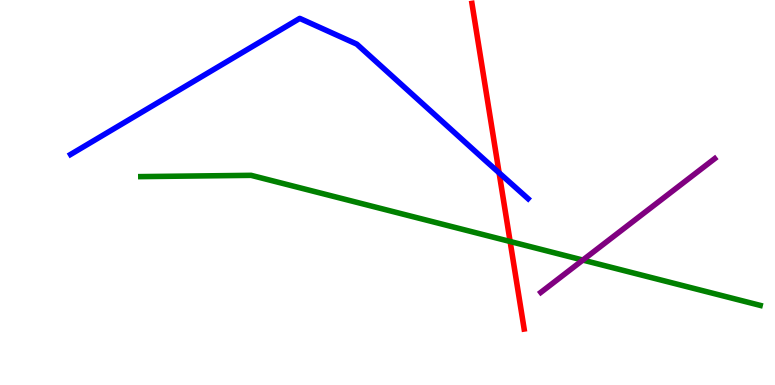[{'lines': ['blue', 'red'], 'intersections': [{'x': 6.44, 'y': 5.51}]}, {'lines': ['green', 'red'], 'intersections': [{'x': 6.58, 'y': 3.73}]}, {'lines': ['purple', 'red'], 'intersections': []}, {'lines': ['blue', 'green'], 'intersections': []}, {'lines': ['blue', 'purple'], 'intersections': []}, {'lines': ['green', 'purple'], 'intersections': [{'x': 7.52, 'y': 3.24}]}]